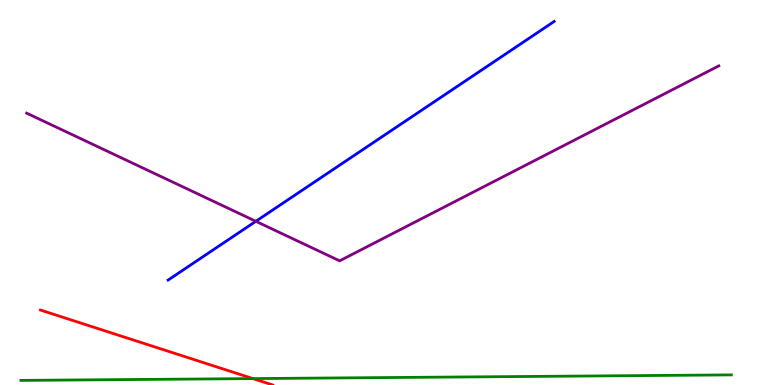[{'lines': ['blue', 'red'], 'intersections': []}, {'lines': ['green', 'red'], 'intersections': [{'x': 3.26, 'y': 0.166}]}, {'lines': ['purple', 'red'], 'intersections': []}, {'lines': ['blue', 'green'], 'intersections': []}, {'lines': ['blue', 'purple'], 'intersections': [{'x': 3.3, 'y': 4.25}]}, {'lines': ['green', 'purple'], 'intersections': []}]